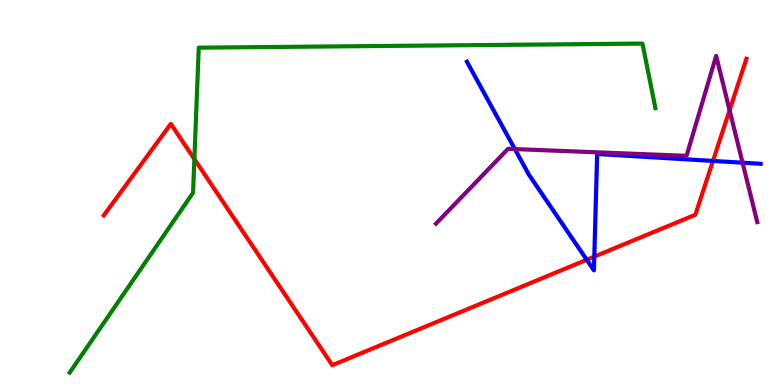[{'lines': ['blue', 'red'], 'intersections': [{'x': 7.57, 'y': 3.25}, {'x': 7.67, 'y': 3.33}, {'x': 9.2, 'y': 5.82}]}, {'lines': ['green', 'red'], 'intersections': [{'x': 2.51, 'y': 5.87}]}, {'lines': ['purple', 'red'], 'intersections': [{'x': 9.41, 'y': 7.14}]}, {'lines': ['blue', 'green'], 'intersections': []}, {'lines': ['blue', 'purple'], 'intersections': [{'x': 6.64, 'y': 6.13}, {'x': 9.58, 'y': 5.77}]}, {'lines': ['green', 'purple'], 'intersections': []}]